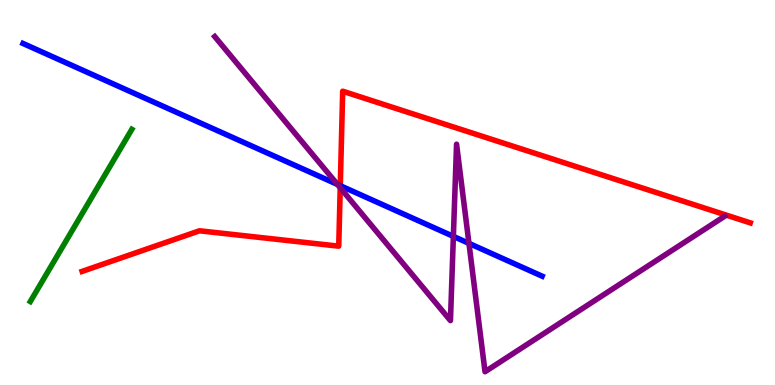[{'lines': ['blue', 'red'], 'intersections': [{'x': 4.39, 'y': 5.18}]}, {'lines': ['green', 'red'], 'intersections': []}, {'lines': ['purple', 'red'], 'intersections': [{'x': 4.39, 'y': 5.12}]}, {'lines': ['blue', 'green'], 'intersections': []}, {'lines': ['blue', 'purple'], 'intersections': [{'x': 4.35, 'y': 5.21}, {'x': 5.85, 'y': 3.86}, {'x': 6.05, 'y': 3.68}]}, {'lines': ['green', 'purple'], 'intersections': []}]